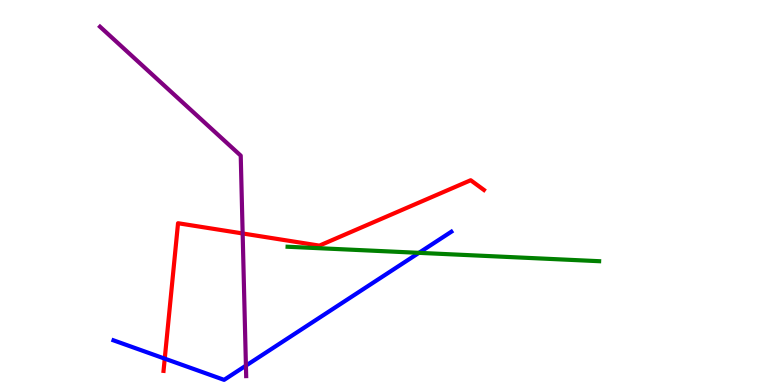[{'lines': ['blue', 'red'], 'intersections': [{'x': 2.13, 'y': 0.685}]}, {'lines': ['green', 'red'], 'intersections': []}, {'lines': ['purple', 'red'], 'intersections': [{'x': 3.13, 'y': 3.94}]}, {'lines': ['blue', 'green'], 'intersections': [{'x': 5.41, 'y': 3.43}]}, {'lines': ['blue', 'purple'], 'intersections': [{'x': 3.17, 'y': 0.503}]}, {'lines': ['green', 'purple'], 'intersections': []}]